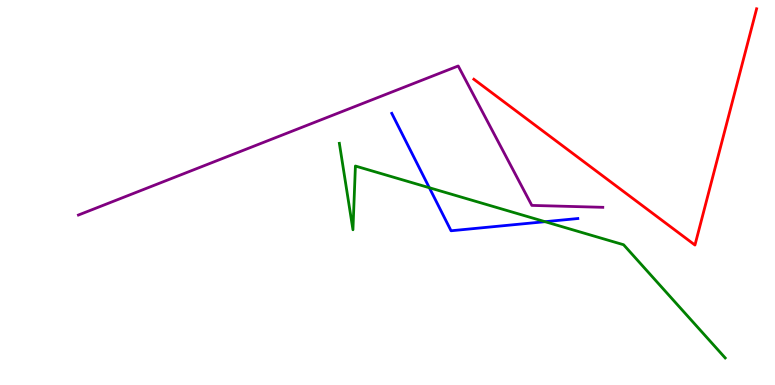[{'lines': ['blue', 'red'], 'intersections': []}, {'lines': ['green', 'red'], 'intersections': []}, {'lines': ['purple', 'red'], 'intersections': []}, {'lines': ['blue', 'green'], 'intersections': [{'x': 5.54, 'y': 5.12}, {'x': 7.03, 'y': 4.24}]}, {'lines': ['blue', 'purple'], 'intersections': []}, {'lines': ['green', 'purple'], 'intersections': []}]